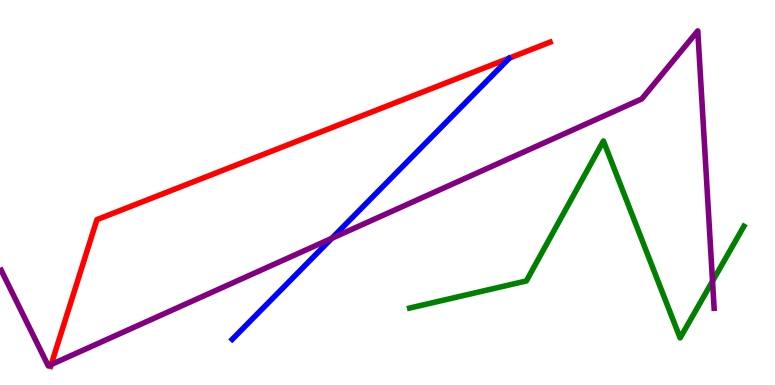[{'lines': ['blue', 'red'], 'intersections': []}, {'lines': ['green', 'red'], 'intersections': []}, {'lines': ['purple', 'red'], 'intersections': [{'x': 0.661, 'y': 0.532}]}, {'lines': ['blue', 'green'], 'intersections': []}, {'lines': ['blue', 'purple'], 'intersections': [{'x': 4.28, 'y': 3.81}]}, {'lines': ['green', 'purple'], 'intersections': [{'x': 9.19, 'y': 2.7}]}]